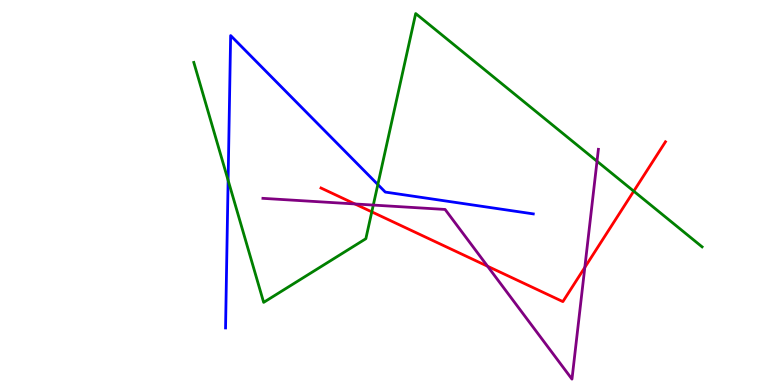[{'lines': ['blue', 'red'], 'intersections': []}, {'lines': ['green', 'red'], 'intersections': [{'x': 4.8, 'y': 4.5}, {'x': 8.18, 'y': 5.03}]}, {'lines': ['purple', 'red'], 'intersections': [{'x': 4.58, 'y': 4.7}, {'x': 6.29, 'y': 3.08}, {'x': 7.55, 'y': 3.05}]}, {'lines': ['blue', 'green'], 'intersections': [{'x': 2.94, 'y': 5.32}, {'x': 4.88, 'y': 5.21}]}, {'lines': ['blue', 'purple'], 'intersections': []}, {'lines': ['green', 'purple'], 'intersections': [{'x': 4.82, 'y': 4.67}, {'x': 7.7, 'y': 5.81}]}]